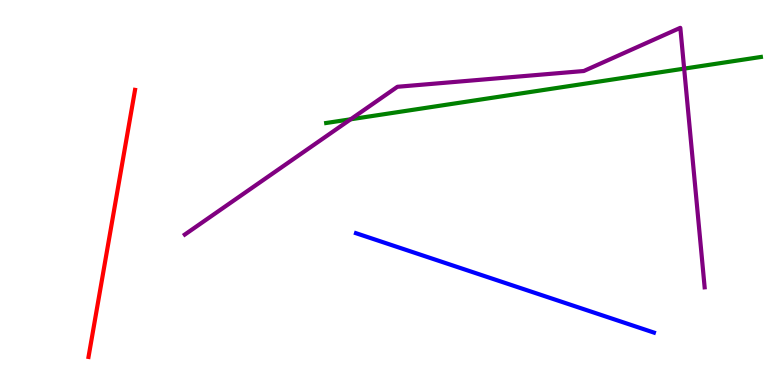[{'lines': ['blue', 'red'], 'intersections': []}, {'lines': ['green', 'red'], 'intersections': []}, {'lines': ['purple', 'red'], 'intersections': []}, {'lines': ['blue', 'green'], 'intersections': []}, {'lines': ['blue', 'purple'], 'intersections': []}, {'lines': ['green', 'purple'], 'intersections': [{'x': 4.52, 'y': 6.9}, {'x': 8.83, 'y': 8.22}]}]